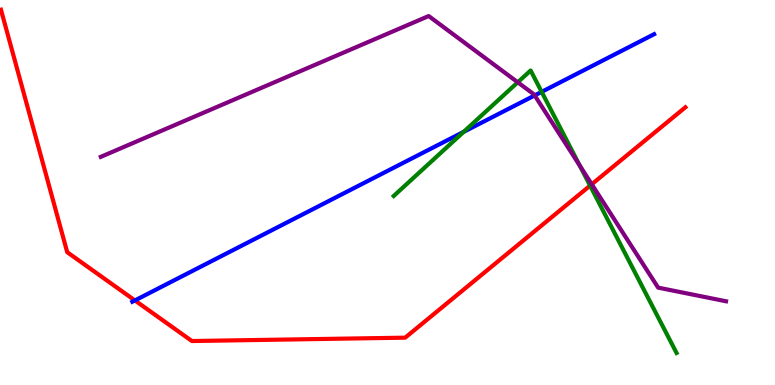[{'lines': ['blue', 'red'], 'intersections': [{'x': 1.74, 'y': 2.2}]}, {'lines': ['green', 'red'], 'intersections': [{'x': 7.61, 'y': 5.18}]}, {'lines': ['purple', 'red'], 'intersections': [{'x': 7.64, 'y': 5.21}]}, {'lines': ['blue', 'green'], 'intersections': [{'x': 5.98, 'y': 6.58}, {'x': 6.99, 'y': 7.61}]}, {'lines': ['blue', 'purple'], 'intersections': [{'x': 6.9, 'y': 7.52}]}, {'lines': ['green', 'purple'], 'intersections': [{'x': 6.68, 'y': 7.86}, {'x': 7.48, 'y': 5.7}]}]